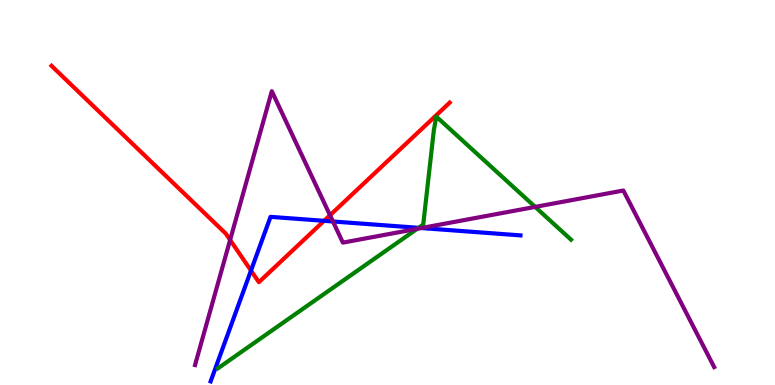[{'lines': ['blue', 'red'], 'intersections': [{'x': 3.24, 'y': 2.97}, {'x': 4.18, 'y': 4.26}]}, {'lines': ['green', 'red'], 'intersections': []}, {'lines': ['purple', 'red'], 'intersections': [{'x': 2.97, 'y': 3.77}, {'x': 4.26, 'y': 4.41}]}, {'lines': ['blue', 'green'], 'intersections': [{'x': 5.4, 'y': 4.08}]}, {'lines': ['blue', 'purple'], 'intersections': [{'x': 4.3, 'y': 4.25}, {'x': 5.44, 'y': 4.08}]}, {'lines': ['green', 'purple'], 'intersections': [{'x': 5.38, 'y': 4.06}, {'x': 6.91, 'y': 4.63}]}]